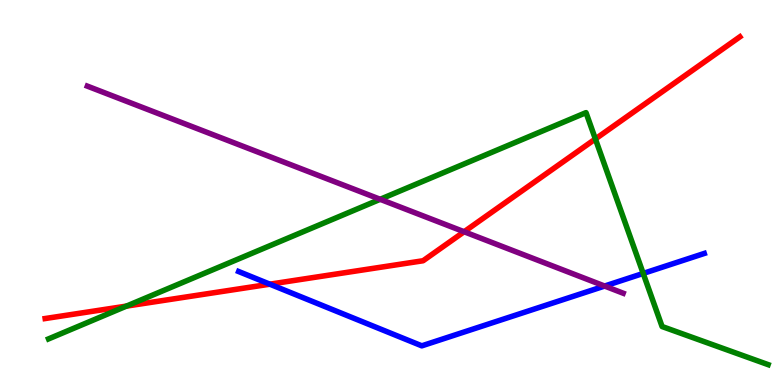[{'lines': ['blue', 'red'], 'intersections': [{'x': 3.48, 'y': 2.62}]}, {'lines': ['green', 'red'], 'intersections': [{'x': 1.63, 'y': 2.05}, {'x': 7.68, 'y': 6.39}]}, {'lines': ['purple', 'red'], 'intersections': [{'x': 5.99, 'y': 3.98}]}, {'lines': ['blue', 'green'], 'intersections': [{'x': 8.3, 'y': 2.9}]}, {'lines': ['blue', 'purple'], 'intersections': [{'x': 7.8, 'y': 2.57}]}, {'lines': ['green', 'purple'], 'intersections': [{'x': 4.91, 'y': 4.82}]}]